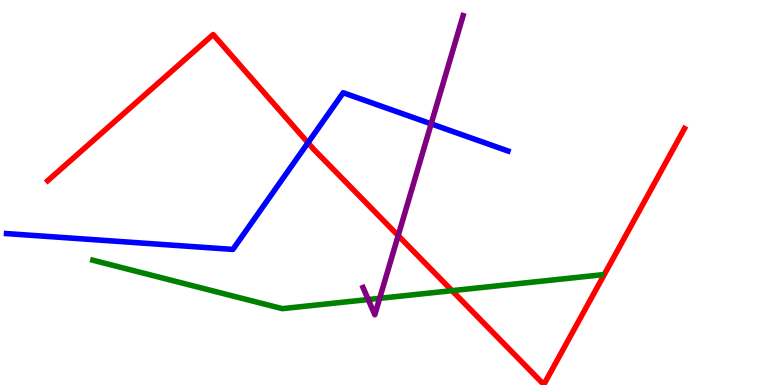[{'lines': ['blue', 'red'], 'intersections': [{'x': 3.97, 'y': 6.29}]}, {'lines': ['green', 'red'], 'intersections': [{'x': 5.83, 'y': 2.45}]}, {'lines': ['purple', 'red'], 'intersections': [{'x': 5.14, 'y': 3.88}]}, {'lines': ['blue', 'green'], 'intersections': []}, {'lines': ['blue', 'purple'], 'intersections': [{'x': 5.56, 'y': 6.78}]}, {'lines': ['green', 'purple'], 'intersections': [{'x': 4.75, 'y': 2.22}, {'x': 4.9, 'y': 2.25}]}]